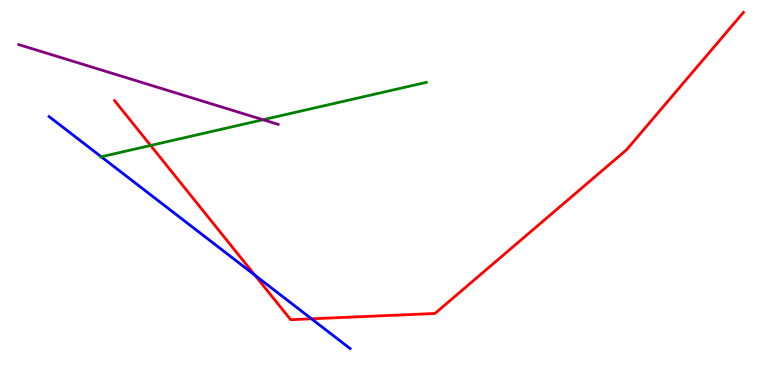[{'lines': ['blue', 'red'], 'intersections': [{'x': 3.29, 'y': 2.85}, {'x': 4.02, 'y': 1.72}]}, {'lines': ['green', 'red'], 'intersections': [{'x': 1.94, 'y': 6.22}]}, {'lines': ['purple', 'red'], 'intersections': []}, {'lines': ['blue', 'green'], 'intersections': [{'x': 1.31, 'y': 5.93}]}, {'lines': ['blue', 'purple'], 'intersections': []}, {'lines': ['green', 'purple'], 'intersections': [{'x': 3.39, 'y': 6.89}]}]